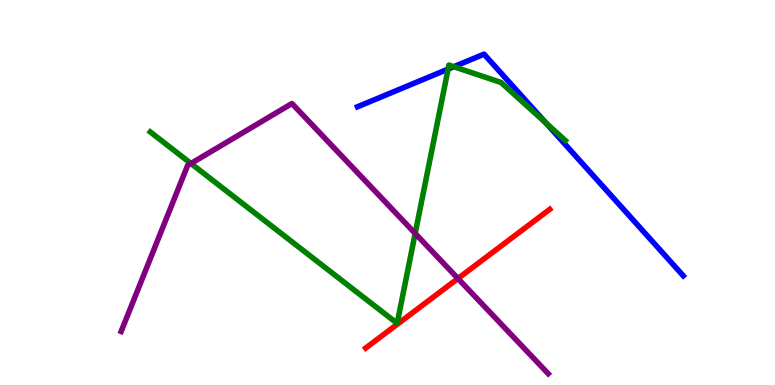[{'lines': ['blue', 'red'], 'intersections': []}, {'lines': ['green', 'red'], 'intersections': []}, {'lines': ['purple', 'red'], 'intersections': [{'x': 5.91, 'y': 2.77}]}, {'lines': ['blue', 'green'], 'intersections': [{'x': 5.78, 'y': 8.21}, {'x': 5.86, 'y': 8.27}, {'x': 7.04, 'y': 6.81}]}, {'lines': ['blue', 'purple'], 'intersections': []}, {'lines': ['green', 'purple'], 'intersections': [{'x': 2.46, 'y': 5.75}, {'x': 5.36, 'y': 3.94}]}]